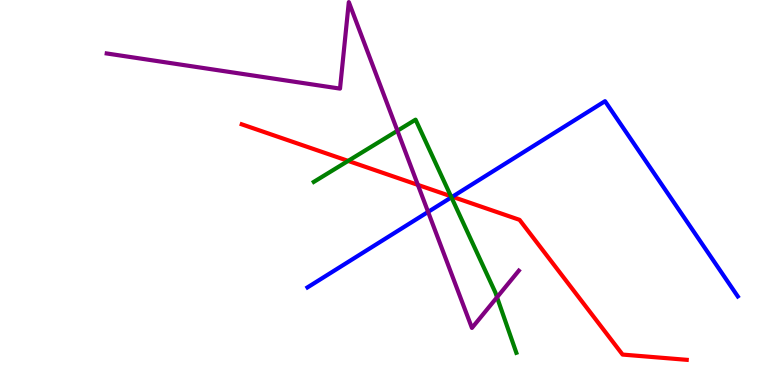[{'lines': ['blue', 'red'], 'intersections': [{'x': 5.84, 'y': 4.89}]}, {'lines': ['green', 'red'], 'intersections': [{'x': 4.49, 'y': 5.82}, {'x': 5.82, 'y': 4.9}]}, {'lines': ['purple', 'red'], 'intersections': [{'x': 5.39, 'y': 5.2}]}, {'lines': ['blue', 'green'], 'intersections': [{'x': 5.82, 'y': 4.87}]}, {'lines': ['blue', 'purple'], 'intersections': [{'x': 5.52, 'y': 4.5}]}, {'lines': ['green', 'purple'], 'intersections': [{'x': 5.13, 'y': 6.6}, {'x': 6.41, 'y': 2.28}]}]